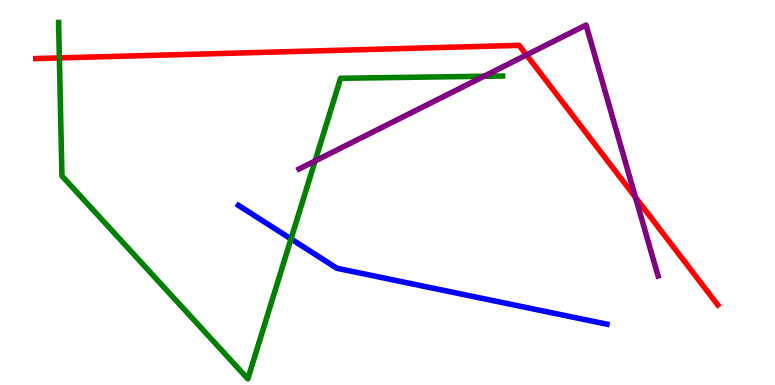[{'lines': ['blue', 'red'], 'intersections': []}, {'lines': ['green', 'red'], 'intersections': [{'x': 0.766, 'y': 8.5}]}, {'lines': ['purple', 'red'], 'intersections': [{'x': 6.79, 'y': 8.57}, {'x': 8.2, 'y': 4.87}]}, {'lines': ['blue', 'green'], 'intersections': [{'x': 3.76, 'y': 3.79}]}, {'lines': ['blue', 'purple'], 'intersections': []}, {'lines': ['green', 'purple'], 'intersections': [{'x': 4.07, 'y': 5.82}, {'x': 6.24, 'y': 8.02}]}]